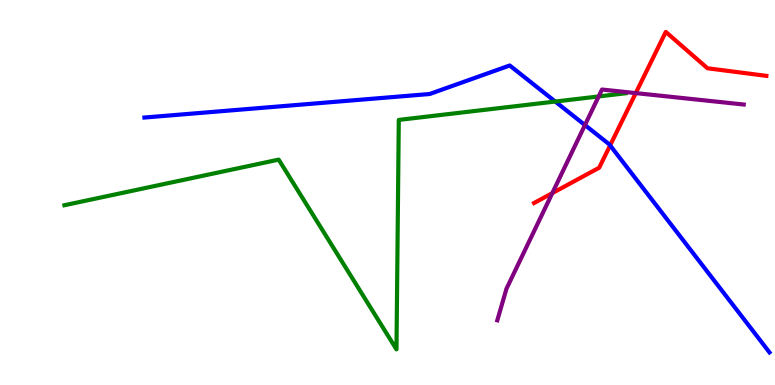[{'lines': ['blue', 'red'], 'intersections': [{'x': 7.87, 'y': 6.22}]}, {'lines': ['green', 'red'], 'intersections': []}, {'lines': ['purple', 'red'], 'intersections': [{'x': 7.13, 'y': 4.98}, {'x': 8.2, 'y': 7.58}]}, {'lines': ['blue', 'green'], 'intersections': [{'x': 7.16, 'y': 7.36}]}, {'lines': ['blue', 'purple'], 'intersections': [{'x': 7.55, 'y': 6.75}]}, {'lines': ['green', 'purple'], 'intersections': [{'x': 7.72, 'y': 7.5}]}]